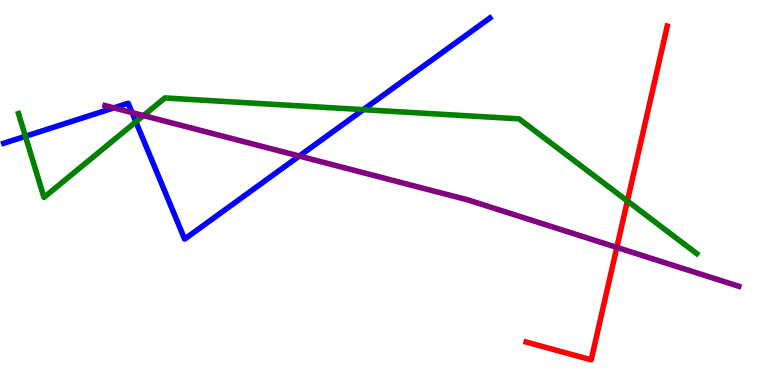[{'lines': ['blue', 'red'], 'intersections': []}, {'lines': ['green', 'red'], 'intersections': [{'x': 8.1, 'y': 4.78}]}, {'lines': ['purple', 'red'], 'intersections': [{'x': 7.96, 'y': 3.57}]}, {'lines': ['blue', 'green'], 'intersections': [{'x': 0.328, 'y': 6.46}, {'x': 1.75, 'y': 6.84}, {'x': 4.69, 'y': 7.15}]}, {'lines': ['blue', 'purple'], 'intersections': [{'x': 1.47, 'y': 7.2}, {'x': 1.7, 'y': 7.08}, {'x': 3.86, 'y': 5.95}]}, {'lines': ['green', 'purple'], 'intersections': [{'x': 1.85, 'y': 7.0}]}]